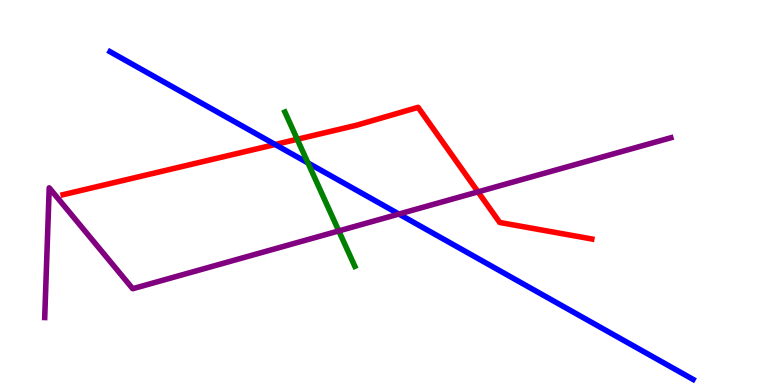[{'lines': ['blue', 'red'], 'intersections': [{'x': 3.55, 'y': 6.25}]}, {'lines': ['green', 'red'], 'intersections': [{'x': 3.84, 'y': 6.38}]}, {'lines': ['purple', 'red'], 'intersections': [{'x': 6.17, 'y': 5.02}]}, {'lines': ['blue', 'green'], 'intersections': [{'x': 3.97, 'y': 5.77}]}, {'lines': ['blue', 'purple'], 'intersections': [{'x': 5.15, 'y': 4.44}]}, {'lines': ['green', 'purple'], 'intersections': [{'x': 4.37, 'y': 4.0}]}]